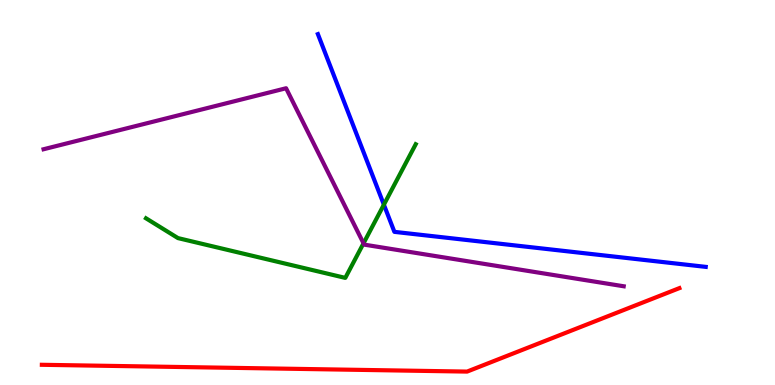[{'lines': ['blue', 'red'], 'intersections': []}, {'lines': ['green', 'red'], 'intersections': []}, {'lines': ['purple', 'red'], 'intersections': []}, {'lines': ['blue', 'green'], 'intersections': [{'x': 4.95, 'y': 4.68}]}, {'lines': ['blue', 'purple'], 'intersections': []}, {'lines': ['green', 'purple'], 'intersections': [{'x': 4.69, 'y': 3.68}]}]